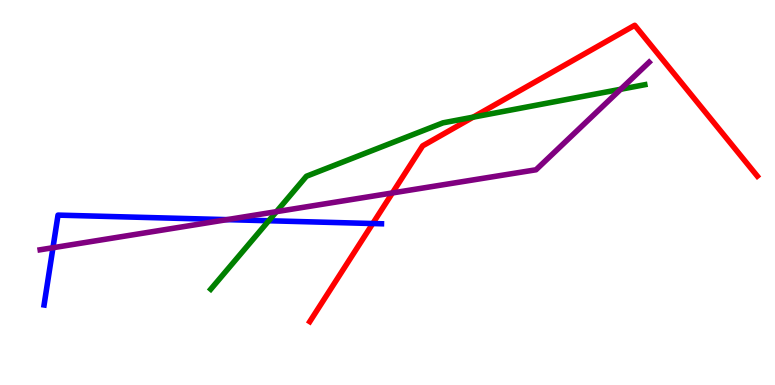[{'lines': ['blue', 'red'], 'intersections': [{'x': 4.81, 'y': 4.19}]}, {'lines': ['green', 'red'], 'intersections': [{'x': 6.11, 'y': 6.96}]}, {'lines': ['purple', 'red'], 'intersections': [{'x': 5.06, 'y': 4.99}]}, {'lines': ['blue', 'green'], 'intersections': [{'x': 3.47, 'y': 4.27}]}, {'lines': ['blue', 'purple'], 'intersections': [{'x': 0.683, 'y': 3.57}, {'x': 2.93, 'y': 4.3}]}, {'lines': ['green', 'purple'], 'intersections': [{'x': 3.57, 'y': 4.5}, {'x': 8.01, 'y': 7.68}]}]